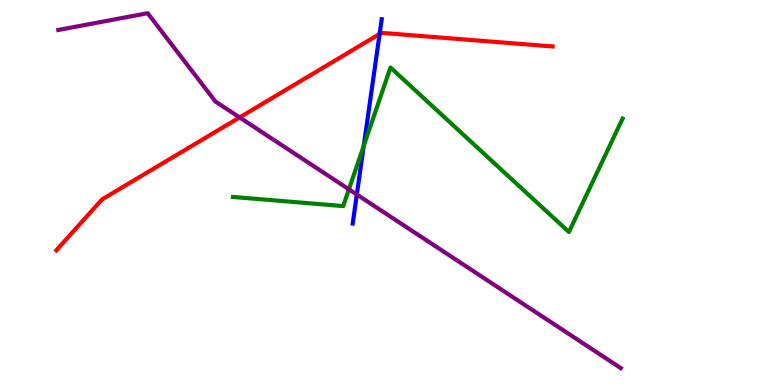[{'lines': ['blue', 'red'], 'intersections': [{'x': 4.9, 'y': 9.12}]}, {'lines': ['green', 'red'], 'intersections': []}, {'lines': ['purple', 'red'], 'intersections': [{'x': 3.09, 'y': 6.95}]}, {'lines': ['blue', 'green'], 'intersections': [{'x': 4.69, 'y': 6.21}]}, {'lines': ['blue', 'purple'], 'intersections': [{'x': 4.6, 'y': 4.95}]}, {'lines': ['green', 'purple'], 'intersections': [{'x': 4.5, 'y': 5.08}]}]